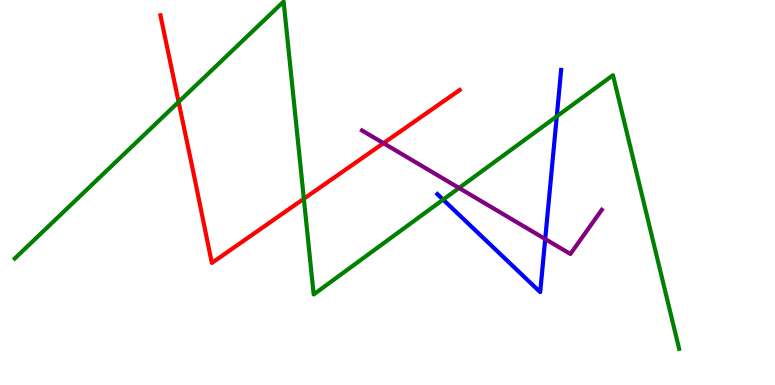[{'lines': ['blue', 'red'], 'intersections': []}, {'lines': ['green', 'red'], 'intersections': [{'x': 2.3, 'y': 7.35}, {'x': 3.92, 'y': 4.84}]}, {'lines': ['purple', 'red'], 'intersections': [{'x': 4.95, 'y': 6.28}]}, {'lines': ['blue', 'green'], 'intersections': [{'x': 5.72, 'y': 4.81}, {'x': 7.18, 'y': 6.98}]}, {'lines': ['blue', 'purple'], 'intersections': [{'x': 7.03, 'y': 3.79}]}, {'lines': ['green', 'purple'], 'intersections': [{'x': 5.92, 'y': 5.12}]}]